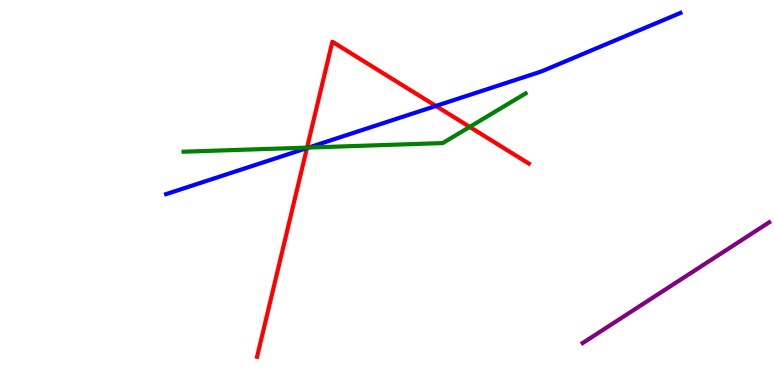[{'lines': ['blue', 'red'], 'intersections': [{'x': 3.96, 'y': 6.15}, {'x': 5.62, 'y': 7.25}]}, {'lines': ['green', 'red'], 'intersections': [{'x': 3.96, 'y': 6.17}, {'x': 6.06, 'y': 6.7}]}, {'lines': ['purple', 'red'], 'intersections': []}, {'lines': ['blue', 'green'], 'intersections': [{'x': 3.98, 'y': 6.17}]}, {'lines': ['blue', 'purple'], 'intersections': []}, {'lines': ['green', 'purple'], 'intersections': []}]